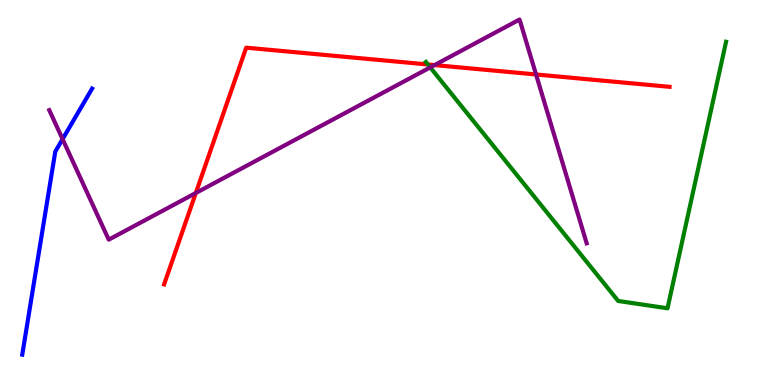[{'lines': ['blue', 'red'], 'intersections': []}, {'lines': ['green', 'red'], 'intersections': [{'x': 5.52, 'y': 8.33}]}, {'lines': ['purple', 'red'], 'intersections': [{'x': 2.53, 'y': 4.99}, {'x': 5.61, 'y': 8.31}, {'x': 6.92, 'y': 8.07}]}, {'lines': ['blue', 'green'], 'intersections': []}, {'lines': ['blue', 'purple'], 'intersections': [{'x': 0.807, 'y': 6.39}]}, {'lines': ['green', 'purple'], 'intersections': [{'x': 5.55, 'y': 8.25}]}]